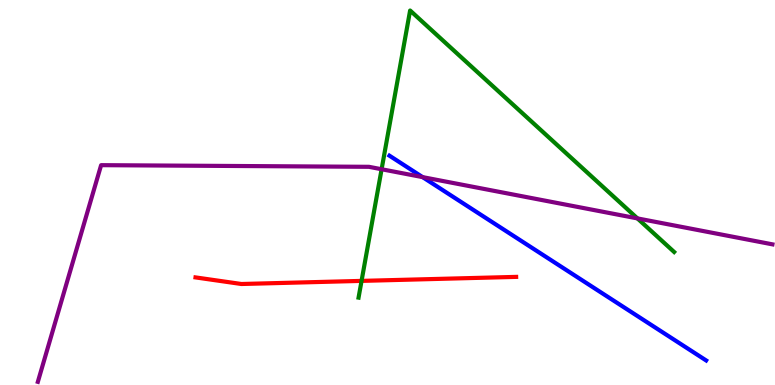[{'lines': ['blue', 'red'], 'intersections': []}, {'lines': ['green', 'red'], 'intersections': [{'x': 4.67, 'y': 2.7}]}, {'lines': ['purple', 'red'], 'intersections': []}, {'lines': ['blue', 'green'], 'intersections': []}, {'lines': ['blue', 'purple'], 'intersections': [{'x': 5.45, 'y': 5.4}]}, {'lines': ['green', 'purple'], 'intersections': [{'x': 4.92, 'y': 5.6}, {'x': 8.22, 'y': 4.33}]}]